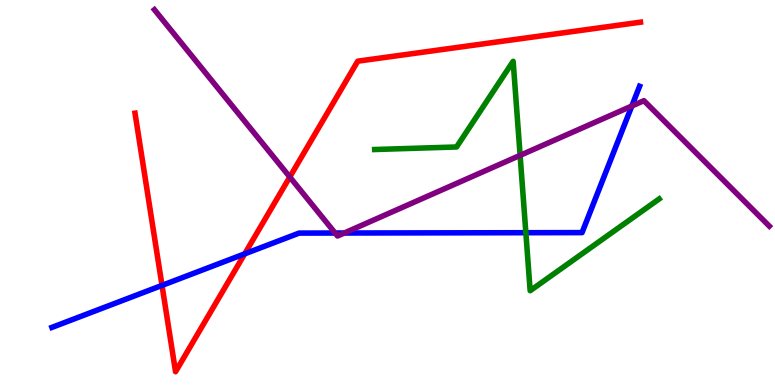[{'lines': ['blue', 'red'], 'intersections': [{'x': 2.09, 'y': 2.59}, {'x': 3.16, 'y': 3.41}]}, {'lines': ['green', 'red'], 'intersections': []}, {'lines': ['purple', 'red'], 'intersections': [{'x': 3.74, 'y': 5.4}]}, {'lines': ['blue', 'green'], 'intersections': [{'x': 6.79, 'y': 3.96}]}, {'lines': ['blue', 'purple'], 'intersections': [{'x': 4.32, 'y': 3.95}, {'x': 4.44, 'y': 3.95}, {'x': 8.15, 'y': 7.25}]}, {'lines': ['green', 'purple'], 'intersections': [{'x': 6.71, 'y': 5.96}]}]